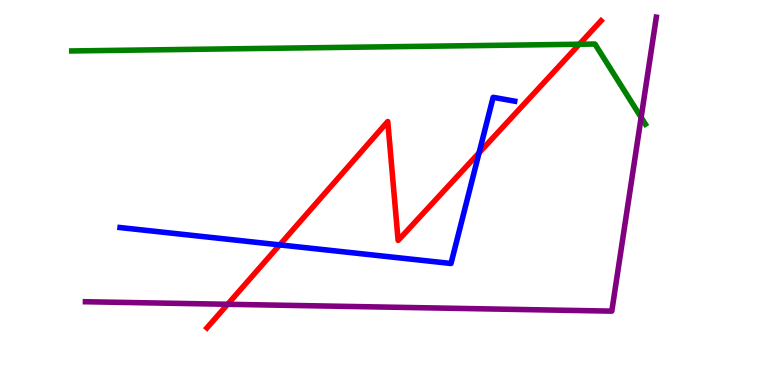[{'lines': ['blue', 'red'], 'intersections': [{'x': 3.61, 'y': 3.64}, {'x': 6.18, 'y': 6.03}]}, {'lines': ['green', 'red'], 'intersections': [{'x': 7.48, 'y': 8.85}]}, {'lines': ['purple', 'red'], 'intersections': [{'x': 2.94, 'y': 2.1}]}, {'lines': ['blue', 'green'], 'intersections': []}, {'lines': ['blue', 'purple'], 'intersections': []}, {'lines': ['green', 'purple'], 'intersections': [{'x': 8.27, 'y': 6.95}]}]